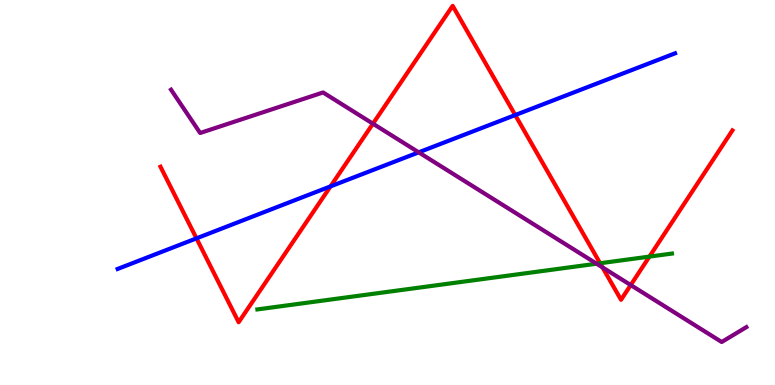[{'lines': ['blue', 'red'], 'intersections': [{'x': 2.54, 'y': 3.81}, {'x': 4.26, 'y': 5.16}, {'x': 6.65, 'y': 7.01}]}, {'lines': ['green', 'red'], 'intersections': [{'x': 7.74, 'y': 3.16}, {'x': 8.38, 'y': 3.34}]}, {'lines': ['purple', 'red'], 'intersections': [{'x': 4.81, 'y': 6.79}, {'x': 7.77, 'y': 3.06}, {'x': 8.14, 'y': 2.6}]}, {'lines': ['blue', 'green'], 'intersections': []}, {'lines': ['blue', 'purple'], 'intersections': [{'x': 5.4, 'y': 6.04}]}, {'lines': ['green', 'purple'], 'intersections': [{'x': 7.7, 'y': 3.15}]}]